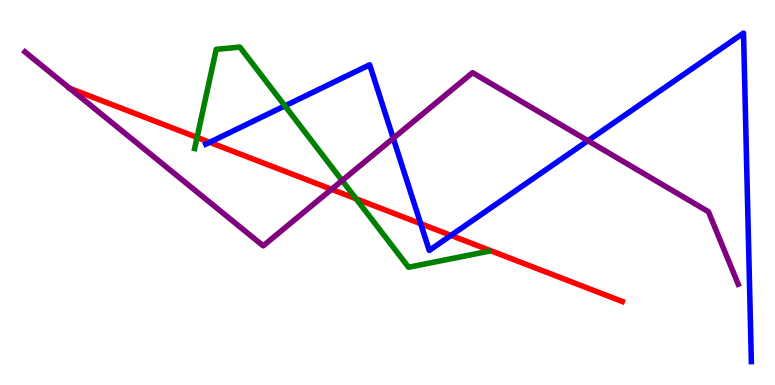[{'lines': ['blue', 'red'], 'intersections': [{'x': 2.71, 'y': 6.3}, {'x': 5.43, 'y': 4.19}, {'x': 5.82, 'y': 3.89}]}, {'lines': ['green', 'red'], 'intersections': [{'x': 2.54, 'y': 6.43}, {'x': 4.59, 'y': 4.84}]}, {'lines': ['purple', 'red'], 'intersections': [{'x': 0.899, 'y': 7.71}, {'x': 4.28, 'y': 5.08}]}, {'lines': ['blue', 'green'], 'intersections': [{'x': 3.68, 'y': 7.25}]}, {'lines': ['blue', 'purple'], 'intersections': [{'x': 5.07, 'y': 6.41}, {'x': 7.59, 'y': 6.35}]}, {'lines': ['green', 'purple'], 'intersections': [{'x': 4.41, 'y': 5.31}]}]